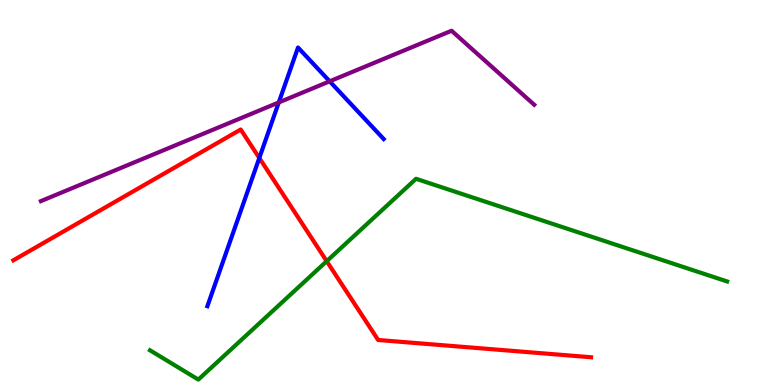[{'lines': ['blue', 'red'], 'intersections': [{'x': 3.35, 'y': 5.9}]}, {'lines': ['green', 'red'], 'intersections': [{'x': 4.22, 'y': 3.22}]}, {'lines': ['purple', 'red'], 'intersections': []}, {'lines': ['blue', 'green'], 'intersections': []}, {'lines': ['blue', 'purple'], 'intersections': [{'x': 3.6, 'y': 7.34}, {'x': 4.25, 'y': 7.89}]}, {'lines': ['green', 'purple'], 'intersections': []}]